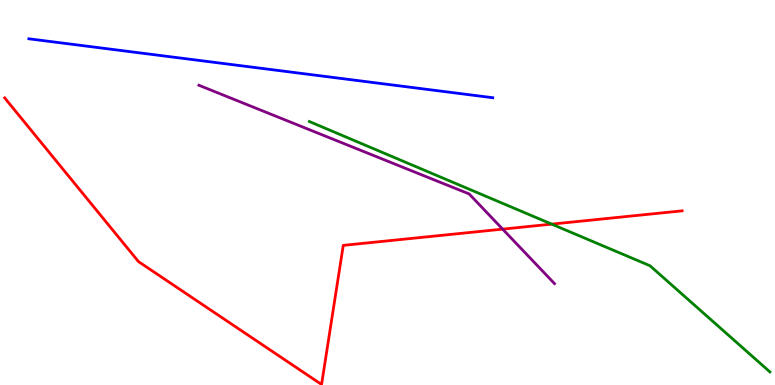[{'lines': ['blue', 'red'], 'intersections': []}, {'lines': ['green', 'red'], 'intersections': [{'x': 7.12, 'y': 4.18}]}, {'lines': ['purple', 'red'], 'intersections': [{'x': 6.49, 'y': 4.05}]}, {'lines': ['blue', 'green'], 'intersections': []}, {'lines': ['blue', 'purple'], 'intersections': []}, {'lines': ['green', 'purple'], 'intersections': []}]